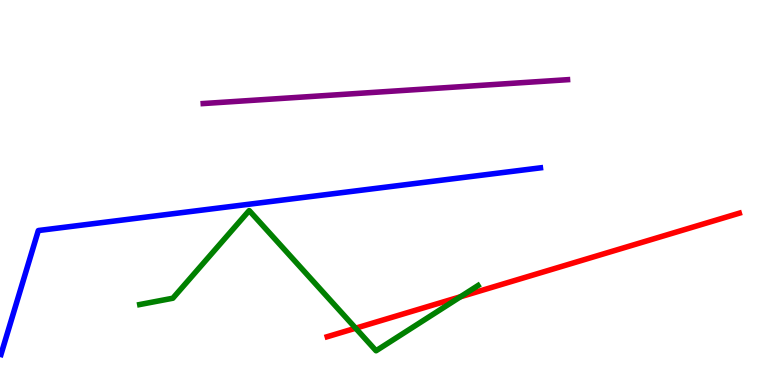[{'lines': ['blue', 'red'], 'intersections': []}, {'lines': ['green', 'red'], 'intersections': [{'x': 4.59, 'y': 1.48}, {'x': 5.94, 'y': 2.29}]}, {'lines': ['purple', 'red'], 'intersections': []}, {'lines': ['blue', 'green'], 'intersections': []}, {'lines': ['blue', 'purple'], 'intersections': []}, {'lines': ['green', 'purple'], 'intersections': []}]